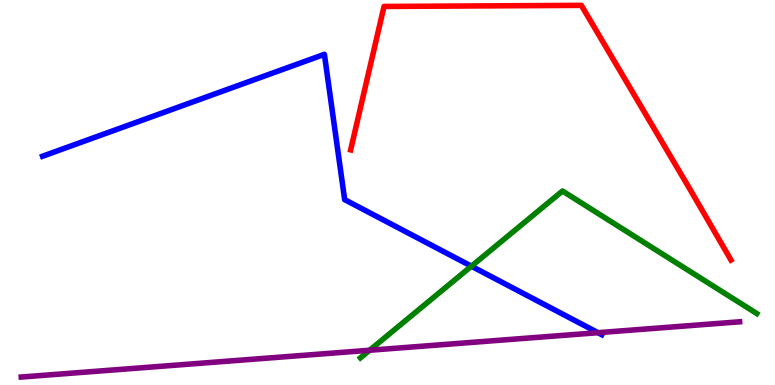[{'lines': ['blue', 'red'], 'intersections': []}, {'lines': ['green', 'red'], 'intersections': []}, {'lines': ['purple', 'red'], 'intersections': []}, {'lines': ['blue', 'green'], 'intersections': [{'x': 6.08, 'y': 3.09}]}, {'lines': ['blue', 'purple'], 'intersections': [{'x': 7.72, 'y': 1.36}]}, {'lines': ['green', 'purple'], 'intersections': [{'x': 4.77, 'y': 0.903}]}]